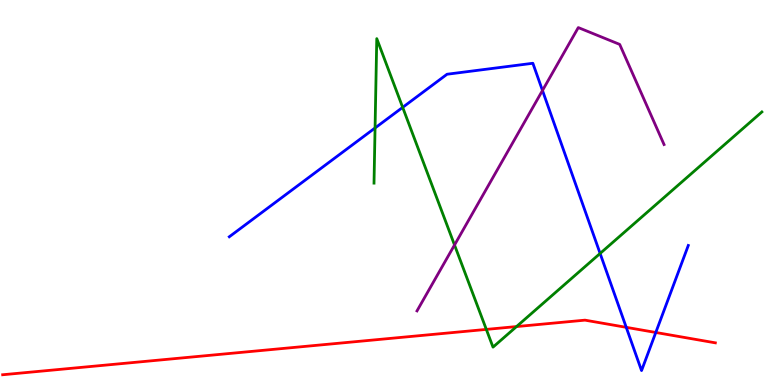[{'lines': ['blue', 'red'], 'intersections': [{'x': 8.08, 'y': 1.5}, {'x': 8.46, 'y': 1.36}]}, {'lines': ['green', 'red'], 'intersections': [{'x': 6.28, 'y': 1.44}, {'x': 6.66, 'y': 1.52}]}, {'lines': ['purple', 'red'], 'intersections': []}, {'lines': ['blue', 'green'], 'intersections': [{'x': 4.84, 'y': 6.68}, {'x': 5.2, 'y': 7.21}, {'x': 7.74, 'y': 3.42}]}, {'lines': ['blue', 'purple'], 'intersections': [{'x': 7.0, 'y': 7.65}]}, {'lines': ['green', 'purple'], 'intersections': [{'x': 5.86, 'y': 3.64}]}]